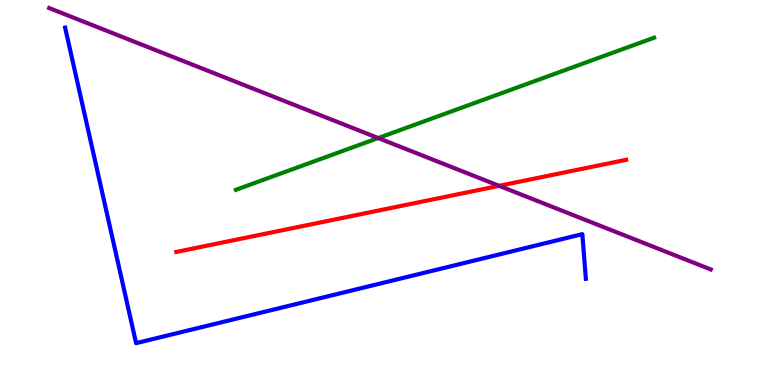[{'lines': ['blue', 'red'], 'intersections': []}, {'lines': ['green', 'red'], 'intersections': []}, {'lines': ['purple', 'red'], 'intersections': [{'x': 6.44, 'y': 5.17}]}, {'lines': ['blue', 'green'], 'intersections': []}, {'lines': ['blue', 'purple'], 'intersections': []}, {'lines': ['green', 'purple'], 'intersections': [{'x': 4.88, 'y': 6.41}]}]